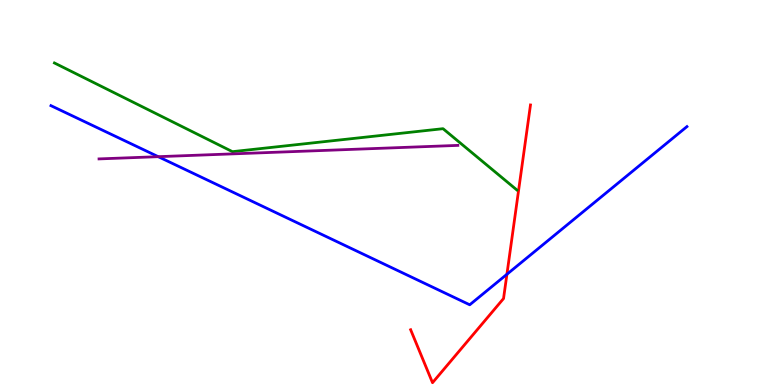[{'lines': ['blue', 'red'], 'intersections': [{'x': 6.54, 'y': 2.88}]}, {'lines': ['green', 'red'], 'intersections': []}, {'lines': ['purple', 'red'], 'intersections': []}, {'lines': ['blue', 'green'], 'intersections': []}, {'lines': ['blue', 'purple'], 'intersections': [{'x': 2.04, 'y': 5.93}]}, {'lines': ['green', 'purple'], 'intersections': []}]